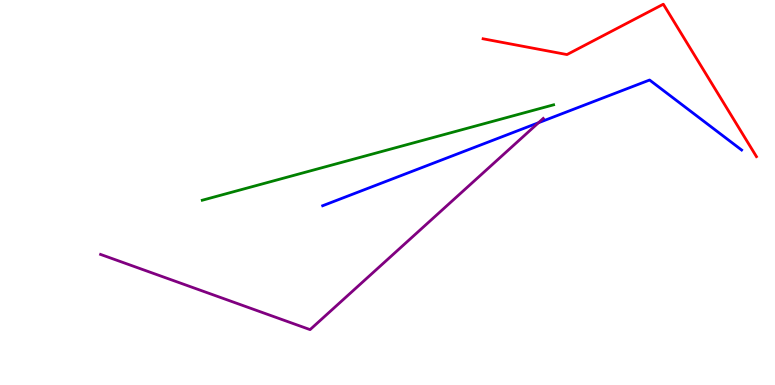[{'lines': ['blue', 'red'], 'intersections': []}, {'lines': ['green', 'red'], 'intersections': []}, {'lines': ['purple', 'red'], 'intersections': []}, {'lines': ['blue', 'green'], 'intersections': []}, {'lines': ['blue', 'purple'], 'intersections': [{'x': 6.95, 'y': 6.81}]}, {'lines': ['green', 'purple'], 'intersections': []}]